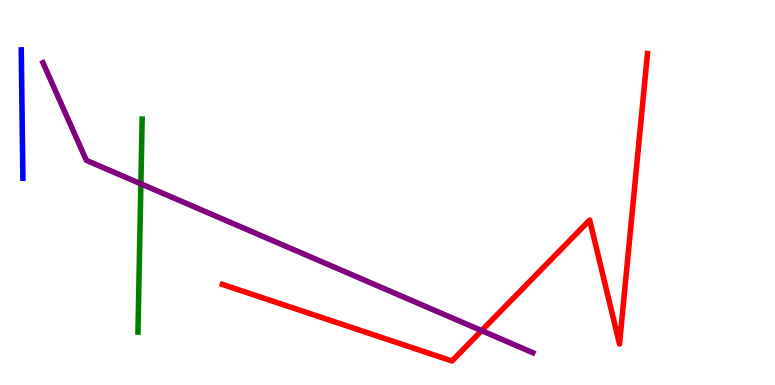[{'lines': ['blue', 'red'], 'intersections': []}, {'lines': ['green', 'red'], 'intersections': []}, {'lines': ['purple', 'red'], 'intersections': [{'x': 6.21, 'y': 1.41}]}, {'lines': ['blue', 'green'], 'intersections': []}, {'lines': ['blue', 'purple'], 'intersections': []}, {'lines': ['green', 'purple'], 'intersections': [{'x': 1.82, 'y': 5.22}]}]